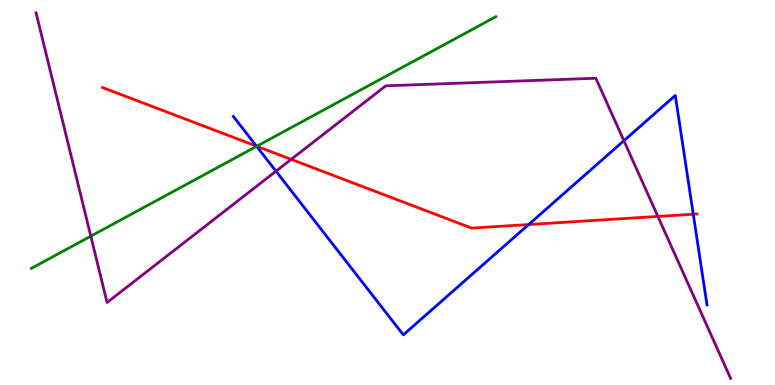[{'lines': ['blue', 'red'], 'intersections': [{'x': 3.31, 'y': 6.2}, {'x': 6.82, 'y': 4.17}, {'x': 8.95, 'y': 4.44}]}, {'lines': ['green', 'red'], 'intersections': [{'x': 3.31, 'y': 6.2}]}, {'lines': ['purple', 'red'], 'intersections': [{'x': 3.76, 'y': 5.86}, {'x': 8.49, 'y': 4.38}]}, {'lines': ['blue', 'green'], 'intersections': [{'x': 3.31, 'y': 6.2}]}, {'lines': ['blue', 'purple'], 'intersections': [{'x': 3.56, 'y': 5.55}, {'x': 8.05, 'y': 6.35}]}, {'lines': ['green', 'purple'], 'intersections': [{'x': 1.17, 'y': 3.87}]}]